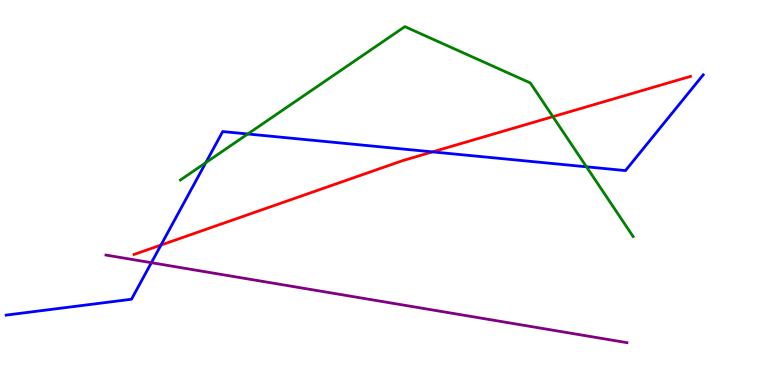[{'lines': ['blue', 'red'], 'intersections': [{'x': 2.08, 'y': 3.63}, {'x': 5.58, 'y': 6.05}]}, {'lines': ['green', 'red'], 'intersections': [{'x': 7.13, 'y': 6.97}]}, {'lines': ['purple', 'red'], 'intersections': []}, {'lines': ['blue', 'green'], 'intersections': [{'x': 2.66, 'y': 5.78}, {'x': 3.2, 'y': 6.52}, {'x': 7.57, 'y': 5.67}]}, {'lines': ['blue', 'purple'], 'intersections': [{'x': 1.95, 'y': 3.18}]}, {'lines': ['green', 'purple'], 'intersections': []}]